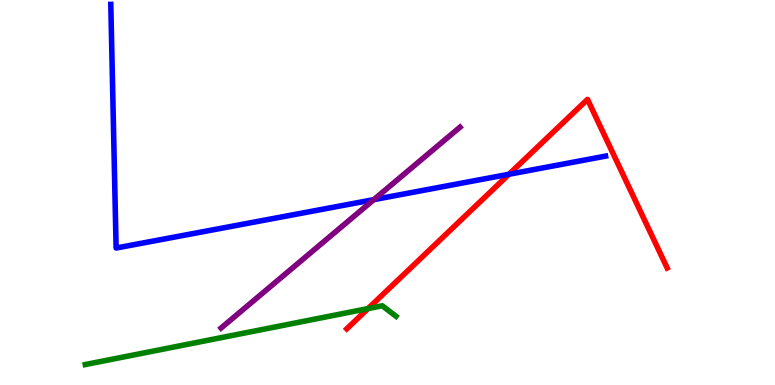[{'lines': ['blue', 'red'], 'intersections': [{'x': 6.57, 'y': 5.47}]}, {'lines': ['green', 'red'], 'intersections': [{'x': 4.75, 'y': 1.98}]}, {'lines': ['purple', 'red'], 'intersections': []}, {'lines': ['blue', 'green'], 'intersections': []}, {'lines': ['blue', 'purple'], 'intersections': [{'x': 4.82, 'y': 4.81}]}, {'lines': ['green', 'purple'], 'intersections': []}]